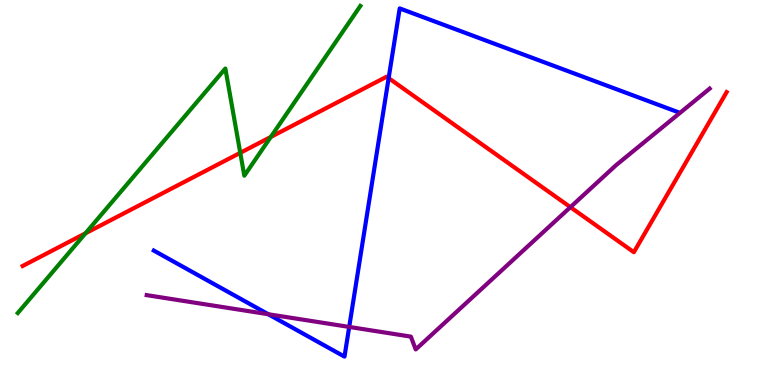[{'lines': ['blue', 'red'], 'intersections': [{'x': 5.01, 'y': 7.97}]}, {'lines': ['green', 'red'], 'intersections': [{'x': 1.1, 'y': 3.94}, {'x': 3.1, 'y': 6.03}, {'x': 3.49, 'y': 6.44}]}, {'lines': ['purple', 'red'], 'intersections': [{'x': 7.36, 'y': 4.62}]}, {'lines': ['blue', 'green'], 'intersections': []}, {'lines': ['blue', 'purple'], 'intersections': [{'x': 3.46, 'y': 1.84}, {'x': 4.51, 'y': 1.51}]}, {'lines': ['green', 'purple'], 'intersections': []}]